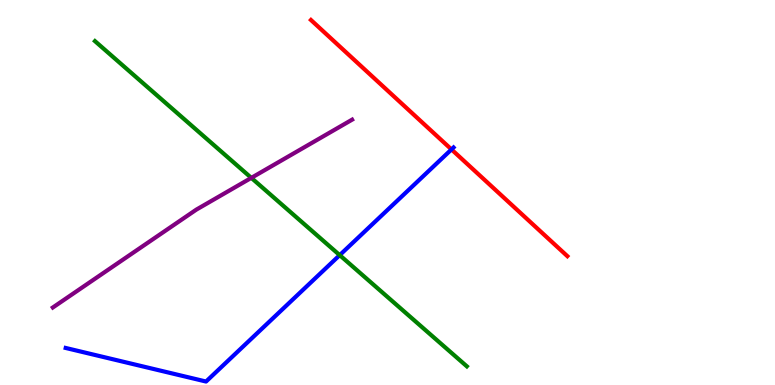[{'lines': ['blue', 'red'], 'intersections': [{'x': 5.83, 'y': 6.12}]}, {'lines': ['green', 'red'], 'intersections': []}, {'lines': ['purple', 'red'], 'intersections': []}, {'lines': ['blue', 'green'], 'intersections': [{'x': 4.38, 'y': 3.37}]}, {'lines': ['blue', 'purple'], 'intersections': []}, {'lines': ['green', 'purple'], 'intersections': [{'x': 3.24, 'y': 5.38}]}]